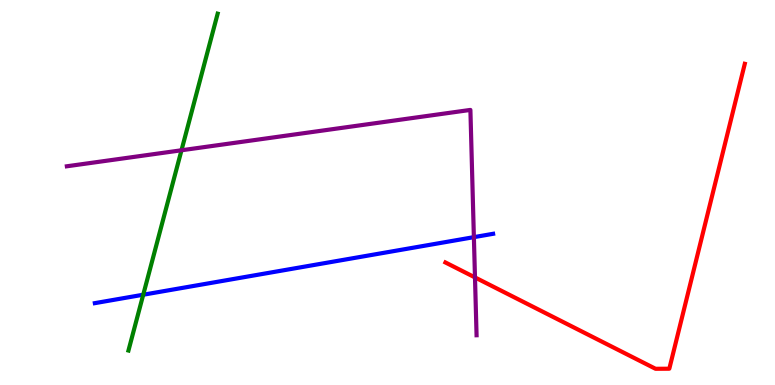[{'lines': ['blue', 'red'], 'intersections': []}, {'lines': ['green', 'red'], 'intersections': []}, {'lines': ['purple', 'red'], 'intersections': [{'x': 6.13, 'y': 2.79}]}, {'lines': ['blue', 'green'], 'intersections': [{'x': 1.85, 'y': 2.34}]}, {'lines': ['blue', 'purple'], 'intersections': [{'x': 6.11, 'y': 3.84}]}, {'lines': ['green', 'purple'], 'intersections': [{'x': 2.34, 'y': 6.1}]}]